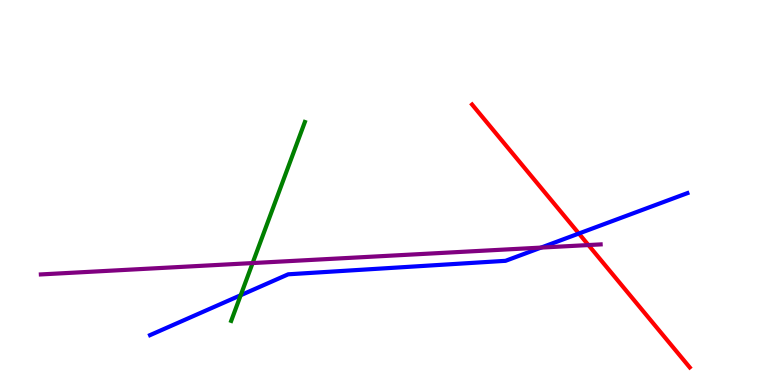[{'lines': ['blue', 'red'], 'intersections': [{'x': 7.47, 'y': 3.93}]}, {'lines': ['green', 'red'], 'intersections': []}, {'lines': ['purple', 'red'], 'intersections': [{'x': 7.59, 'y': 3.63}]}, {'lines': ['blue', 'green'], 'intersections': [{'x': 3.11, 'y': 2.33}]}, {'lines': ['blue', 'purple'], 'intersections': [{'x': 6.98, 'y': 3.57}]}, {'lines': ['green', 'purple'], 'intersections': [{'x': 3.26, 'y': 3.17}]}]